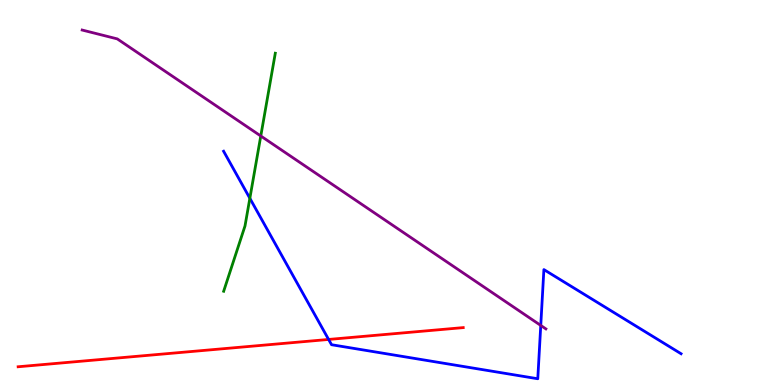[{'lines': ['blue', 'red'], 'intersections': [{'x': 4.24, 'y': 1.18}]}, {'lines': ['green', 'red'], 'intersections': []}, {'lines': ['purple', 'red'], 'intersections': []}, {'lines': ['blue', 'green'], 'intersections': [{'x': 3.22, 'y': 4.85}]}, {'lines': ['blue', 'purple'], 'intersections': [{'x': 6.98, 'y': 1.55}]}, {'lines': ['green', 'purple'], 'intersections': [{'x': 3.36, 'y': 6.47}]}]